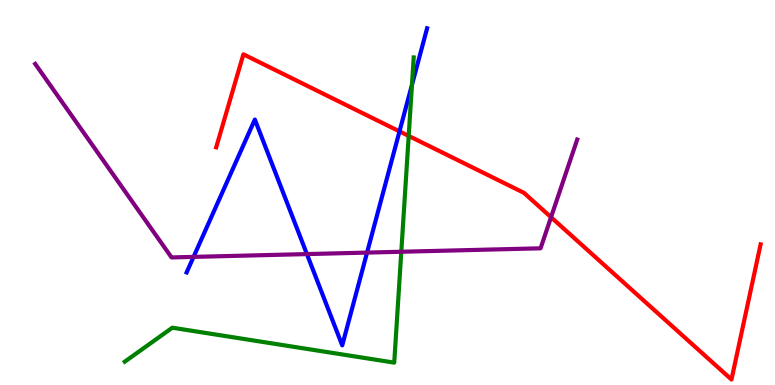[{'lines': ['blue', 'red'], 'intersections': [{'x': 5.15, 'y': 6.59}]}, {'lines': ['green', 'red'], 'intersections': [{'x': 5.27, 'y': 6.47}]}, {'lines': ['purple', 'red'], 'intersections': [{'x': 7.11, 'y': 4.36}]}, {'lines': ['blue', 'green'], 'intersections': [{'x': 5.32, 'y': 7.8}]}, {'lines': ['blue', 'purple'], 'intersections': [{'x': 2.5, 'y': 3.33}, {'x': 3.96, 'y': 3.4}, {'x': 4.74, 'y': 3.44}]}, {'lines': ['green', 'purple'], 'intersections': [{'x': 5.18, 'y': 3.46}]}]